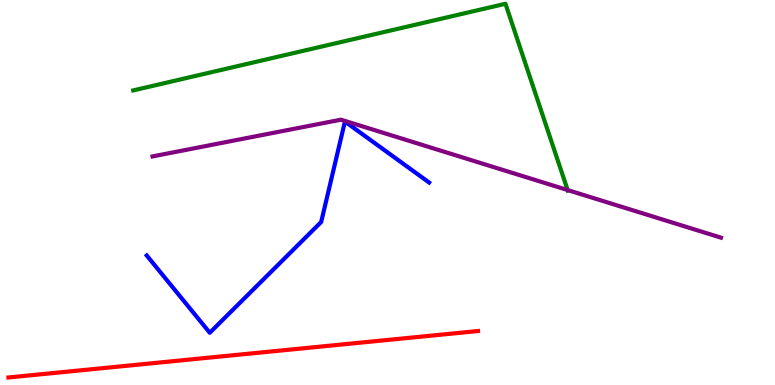[{'lines': ['blue', 'red'], 'intersections': []}, {'lines': ['green', 'red'], 'intersections': []}, {'lines': ['purple', 'red'], 'intersections': []}, {'lines': ['blue', 'green'], 'intersections': []}, {'lines': ['blue', 'purple'], 'intersections': []}, {'lines': ['green', 'purple'], 'intersections': [{'x': 7.32, 'y': 5.06}]}]